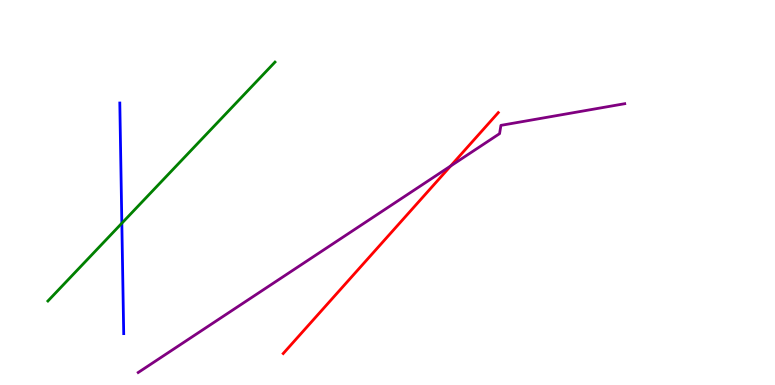[{'lines': ['blue', 'red'], 'intersections': []}, {'lines': ['green', 'red'], 'intersections': []}, {'lines': ['purple', 'red'], 'intersections': [{'x': 5.81, 'y': 5.69}]}, {'lines': ['blue', 'green'], 'intersections': [{'x': 1.57, 'y': 4.2}]}, {'lines': ['blue', 'purple'], 'intersections': []}, {'lines': ['green', 'purple'], 'intersections': []}]